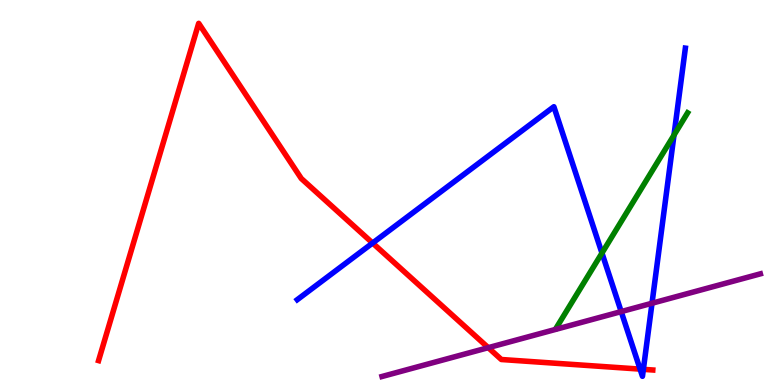[{'lines': ['blue', 'red'], 'intersections': [{'x': 4.81, 'y': 3.69}, {'x': 8.26, 'y': 0.413}, {'x': 8.3, 'y': 0.407}]}, {'lines': ['green', 'red'], 'intersections': []}, {'lines': ['purple', 'red'], 'intersections': [{'x': 6.3, 'y': 0.97}]}, {'lines': ['blue', 'green'], 'intersections': [{'x': 7.77, 'y': 3.43}, {'x': 8.7, 'y': 6.49}]}, {'lines': ['blue', 'purple'], 'intersections': [{'x': 8.02, 'y': 1.91}, {'x': 8.41, 'y': 2.12}]}, {'lines': ['green', 'purple'], 'intersections': []}]